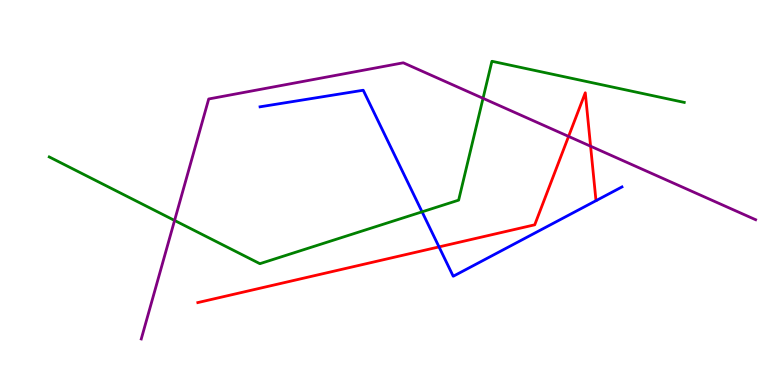[{'lines': ['blue', 'red'], 'intersections': [{'x': 5.66, 'y': 3.59}]}, {'lines': ['green', 'red'], 'intersections': []}, {'lines': ['purple', 'red'], 'intersections': [{'x': 7.34, 'y': 6.46}, {'x': 7.62, 'y': 6.2}]}, {'lines': ['blue', 'green'], 'intersections': [{'x': 5.45, 'y': 4.5}]}, {'lines': ['blue', 'purple'], 'intersections': []}, {'lines': ['green', 'purple'], 'intersections': [{'x': 2.25, 'y': 4.27}, {'x': 6.23, 'y': 7.45}]}]